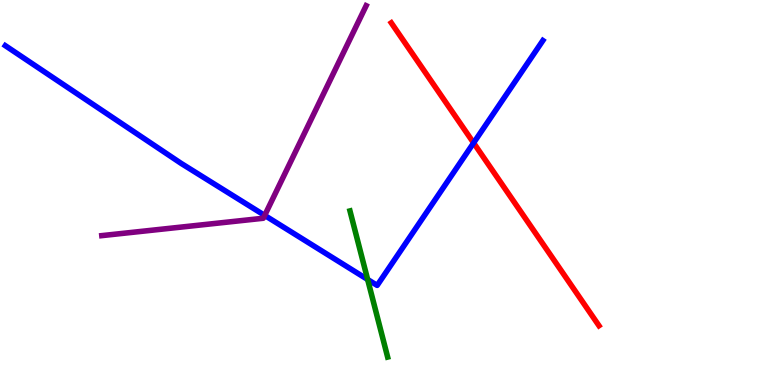[{'lines': ['blue', 'red'], 'intersections': [{'x': 6.11, 'y': 6.29}]}, {'lines': ['green', 'red'], 'intersections': []}, {'lines': ['purple', 'red'], 'intersections': []}, {'lines': ['blue', 'green'], 'intersections': [{'x': 4.74, 'y': 2.74}]}, {'lines': ['blue', 'purple'], 'intersections': [{'x': 3.42, 'y': 4.41}]}, {'lines': ['green', 'purple'], 'intersections': []}]